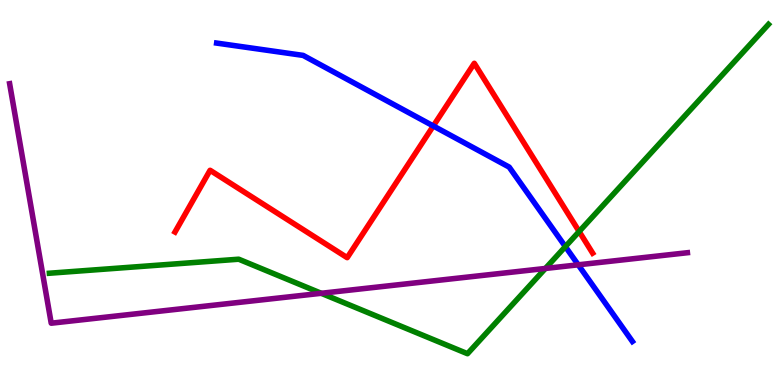[{'lines': ['blue', 'red'], 'intersections': [{'x': 5.59, 'y': 6.73}]}, {'lines': ['green', 'red'], 'intersections': [{'x': 7.47, 'y': 3.99}]}, {'lines': ['purple', 'red'], 'intersections': []}, {'lines': ['blue', 'green'], 'intersections': [{'x': 7.3, 'y': 3.59}]}, {'lines': ['blue', 'purple'], 'intersections': [{'x': 7.46, 'y': 3.12}]}, {'lines': ['green', 'purple'], 'intersections': [{'x': 4.14, 'y': 2.38}, {'x': 7.04, 'y': 3.03}]}]